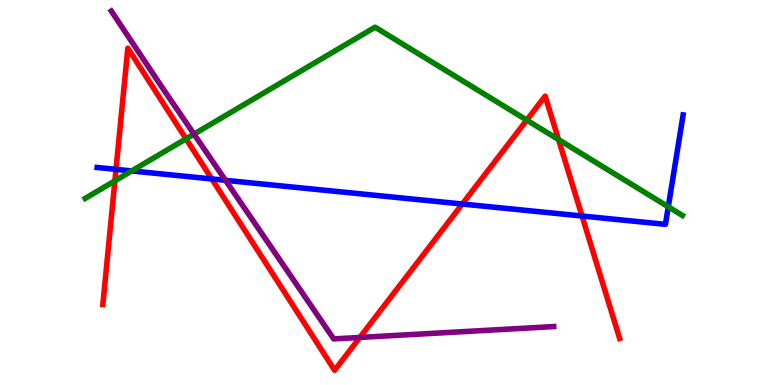[{'lines': ['blue', 'red'], 'intersections': [{'x': 1.5, 'y': 5.6}, {'x': 2.73, 'y': 5.35}, {'x': 5.97, 'y': 4.7}, {'x': 7.51, 'y': 4.39}]}, {'lines': ['green', 'red'], 'intersections': [{'x': 1.48, 'y': 5.3}, {'x': 2.4, 'y': 6.39}, {'x': 6.8, 'y': 6.88}, {'x': 7.21, 'y': 6.37}]}, {'lines': ['purple', 'red'], 'intersections': [{'x': 4.64, 'y': 1.24}]}, {'lines': ['blue', 'green'], 'intersections': [{'x': 1.7, 'y': 5.56}, {'x': 8.62, 'y': 4.63}]}, {'lines': ['blue', 'purple'], 'intersections': [{'x': 2.91, 'y': 5.32}]}, {'lines': ['green', 'purple'], 'intersections': [{'x': 2.5, 'y': 6.52}]}]